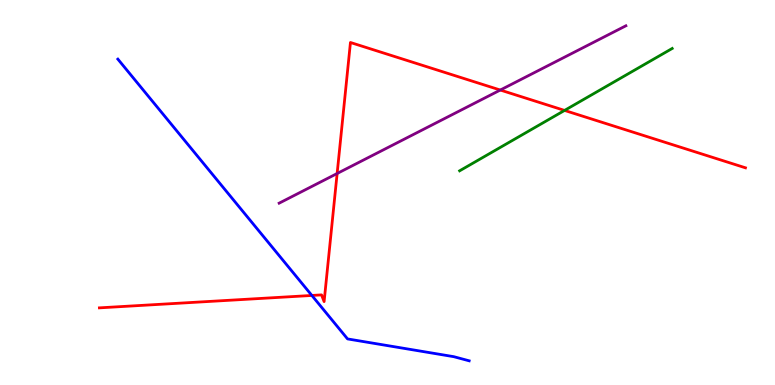[{'lines': ['blue', 'red'], 'intersections': [{'x': 4.02, 'y': 2.33}]}, {'lines': ['green', 'red'], 'intersections': [{'x': 7.28, 'y': 7.13}]}, {'lines': ['purple', 'red'], 'intersections': [{'x': 4.35, 'y': 5.49}, {'x': 6.46, 'y': 7.66}]}, {'lines': ['blue', 'green'], 'intersections': []}, {'lines': ['blue', 'purple'], 'intersections': []}, {'lines': ['green', 'purple'], 'intersections': []}]